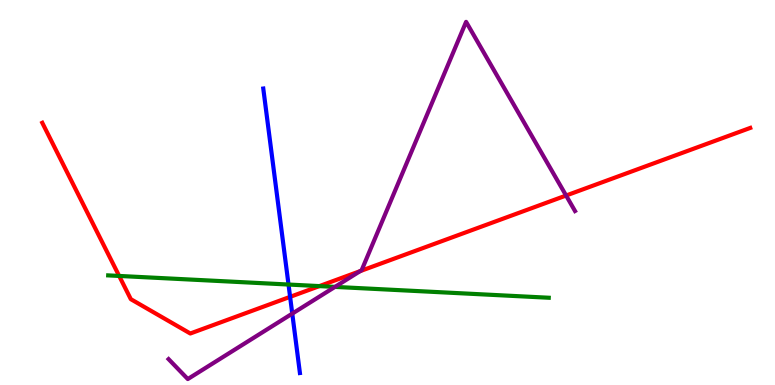[{'lines': ['blue', 'red'], 'intersections': [{'x': 3.74, 'y': 2.29}]}, {'lines': ['green', 'red'], 'intersections': [{'x': 1.54, 'y': 2.83}, {'x': 4.12, 'y': 2.57}]}, {'lines': ['purple', 'red'], 'intersections': [{'x': 4.65, 'y': 2.96}, {'x': 7.3, 'y': 4.92}]}, {'lines': ['blue', 'green'], 'intersections': [{'x': 3.72, 'y': 2.61}]}, {'lines': ['blue', 'purple'], 'intersections': [{'x': 3.77, 'y': 1.85}]}, {'lines': ['green', 'purple'], 'intersections': [{'x': 4.32, 'y': 2.55}]}]